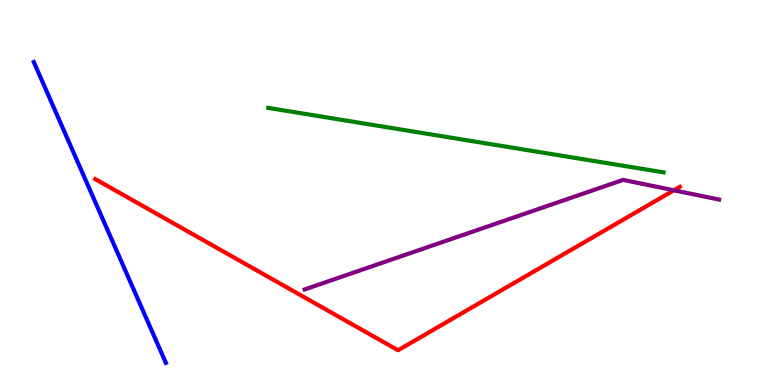[{'lines': ['blue', 'red'], 'intersections': []}, {'lines': ['green', 'red'], 'intersections': []}, {'lines': ['purple', 'red'], 'intersections': [{'x': 8.7, 'y': 5.06}]}, {'lines': ['blue', 'green'], 'intersections': []}, {'lines': ['blue', 'purple'], 'intersections': []}, {'lines': ['green', 'purple'], 'intersections': []}]